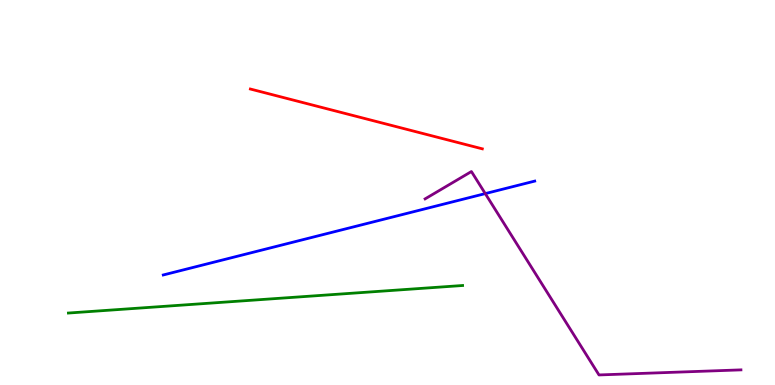[{'lines': ['blue', 'red'], 'intersections': []}, {'lines': ['green', 'red'], 'intersections': []}, {'lines': ['purple', 'red'], 'intersections': []}, {'lines': ['blue', 'green'], 'intersections': []}, {'lines': ['blue', 'purple'], 'intersections': [{'x': 6.26, 'y': 4.97}]}, {'lines': ['green', 'purple'], 'intersections': []}]